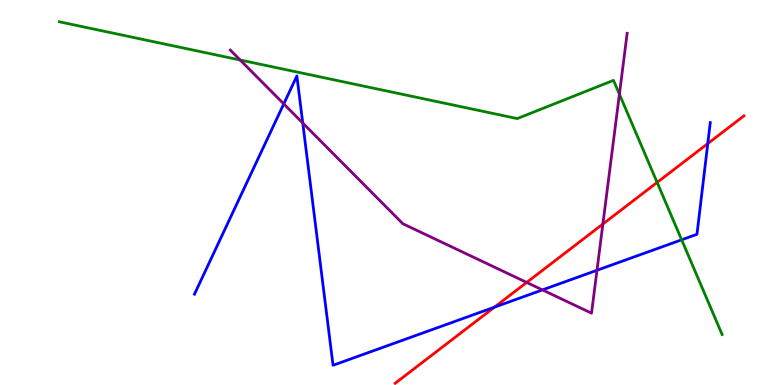[{'lines': ['blue', 'red'], 'intersections': [{'x': 6.38, 'y': 2.02}, {'x': 9.13, 'y': 6.27}]}, {'lines': ['green', 'red'], 'intersections': [{'x': 8.48, 'y': 5.26}]}, {'lines': ['purple', 'red'], 'intersections': [{'x': 6.8, 'y': 2.66}, {'x': 7.78, 'y': 4.18}]}, {'lines': ['blue', 'green'], 'intersections': [{'x': 8.8, 'y': 3.77}]}, {'lines': ['blue', 'purple'], 'intersections': [{'x': 3.66, 'y': 7.3}, {'x': 3.91, 'y': 6.81}, {'x': 7.0, 'y': 2.47}, {'x': 7.7, 'y': 2.98}]}, {'lines': ['green', 'purple'], 'intersections': [{'x': 3.1, 'y': 8.44}, {'x': 7.99, 'y': 7.55}]}]